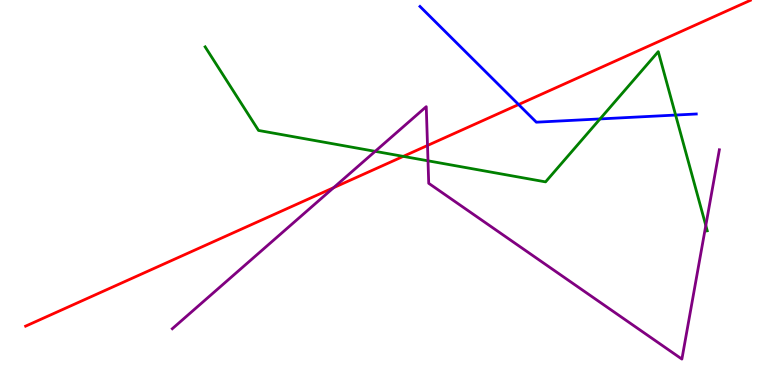[{'lines': ['blue', 'red'], 'intersections': [{'x': 6.69, 'y': 7.28}]}, {'lines': ['green', 'red'], 'intersections': [{'x': 5.2, 'y': 5.94}]}, {'lines': ['purple', 'red'], 'intersections': [{'x': 4.3, 'y': 5.12}, {'x': 5.52, 'y': 6.22}]}, {'lines': ['blue', 'green'], 'intersections': [{'x': 7.74, 'y': 6.91}, {'x': 8.72, 'y': 7.01}]}, {'lines': ['blue', 'purple'], 'intersections': []}, {'lines': ['green', 'purple'], 'intersections': [{'x': 4.84, 'y': 6.07}, {'x': 5.52, 'y': 5.82}, {'x': 9.11, 'y': 4.14}]}]